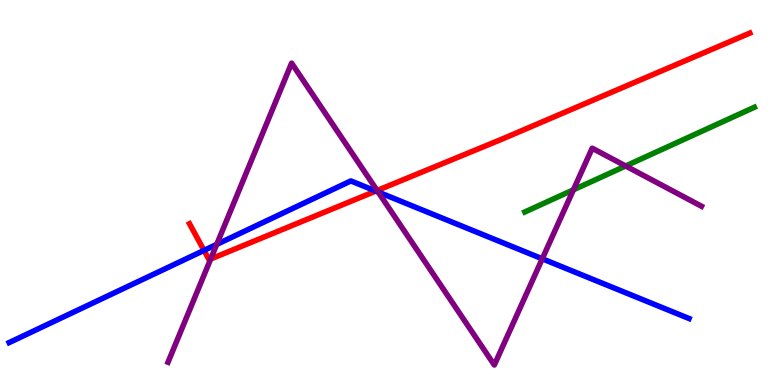[{'lines': ['blue', 'red'], 'intersections': [{'x': 2.63, 'y': 3.5}, {'x': 4.85, 'y': 5.04}]}, {'lines': ['green', 'red'], 'intersections': []}, {'lines': ['purple', 'red'], 'intersections': [{'x': 2.72, 'y': 3.27}, {'x': 4.87, 'y': 5.05}]}, {'lines': ['blue', 'green'], 'intersections': []}, {'lines': ['blue', 'purple'], 'intersections': [{'x': 2.8, 'y': 3.65}, {'x': 4.88, 'y': 5.01}, {'x': 7.0, 'y': 3.28}]}, {'lines': ['green', 'purple'], 'intersections': [{'x': 7.4, 'y': 5.07}, {'x': 8.07, 'y': 5.69}]}]